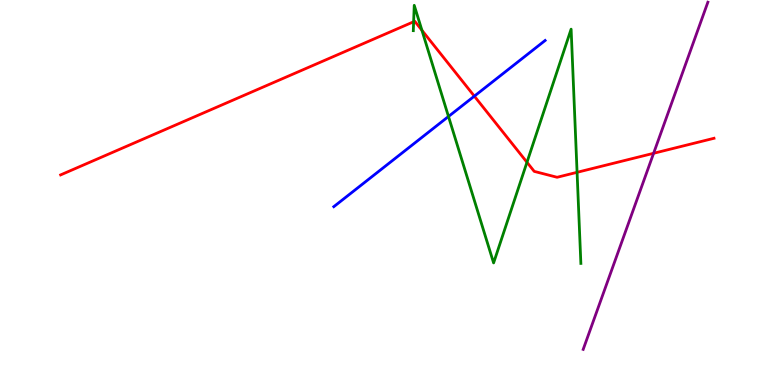[{'lines': ['blue', 'red'], 'intersections': [{'x': 6.12, 'y': 7.5}]}, {'lines': ['green', 'red'], 'intersections': [{'x': 5.34, 'y': 9.43}, {'x': 5.44, 'y': 9.21}, {'x': 6.8, 'y': 5.79}, {'x': 7.45, 'y': 5.52}]}, {'lines': ['purple', 'red'], 'intersections': [{'x': 8.43, 'y': 6.02}]}, {'lines': ['blue', 'green'], 'intersections': [{'x': 5.79, 'y': 6.97}]}, {'lines': ['blue', 'purple'], 'intersections': []}, {'lines': ['green', 'purple'], 'intersections': []}]